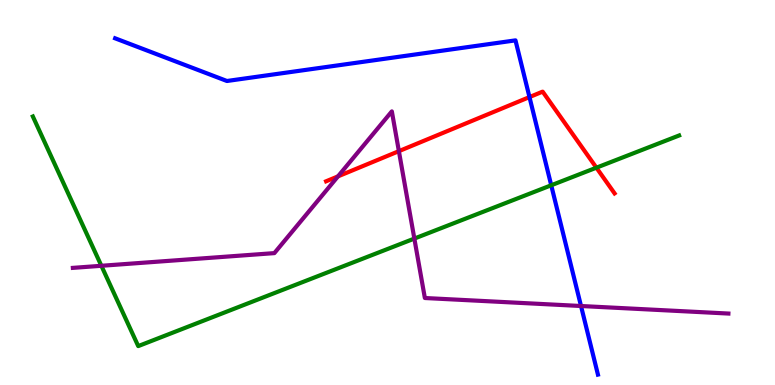[{'lines': ['blue', 'red'], 'intersections': [{'x': 6.83, 'y': 7.48}]}, {'lines': ['green', 'red'], 'intersections': [{'x': 7.7, 'y': 5.64}]}, {'lines': ['purple', 'red'], 'intersections': [{'x': 4.36, 'y': 5.42}, {'x': 5.15, 'y': 6.07}]}, {'lines': ['blue', 'green'], 'intersections': [{'x': 7.11, 'y': 5.19}]}, {'lines': ['blue', 'purple'], 'intersections': [{'x': 7.5, 'y': 2.05}]}, {'lines': ['green', 'purple'], 'intersections': [{'x': 1.31, 'y': 3.1}, {'x': 5.35, 'y': 3.8}]}]